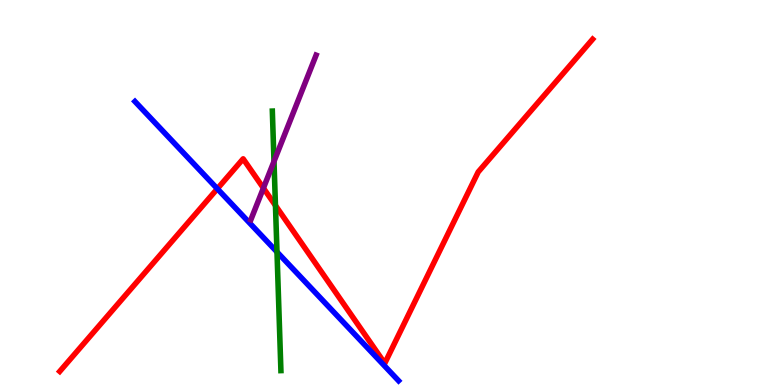[{'lines': ['blue', 'red'], 'intersections': [{'x': 2.8, 'y': 5.1}]}, {'lines': ['green', 'red'], 'intersections': [{'x': 3.55, 'y': 4.66}]}, {'lines': ['purple', 'red'], 'intersections': [{'x': 3.4, 'y': 5.11}]}, {'lines': ['blue', 'green'], 'intersections': [{'x': 3.57, 'y': 3.46}]}, {'lines': ['blue', 'purple'], 'intersections': []}, {'lines': ['green', 'purple'], 'intersections': [{'x': 3.54, 'y': 5.81}]}]